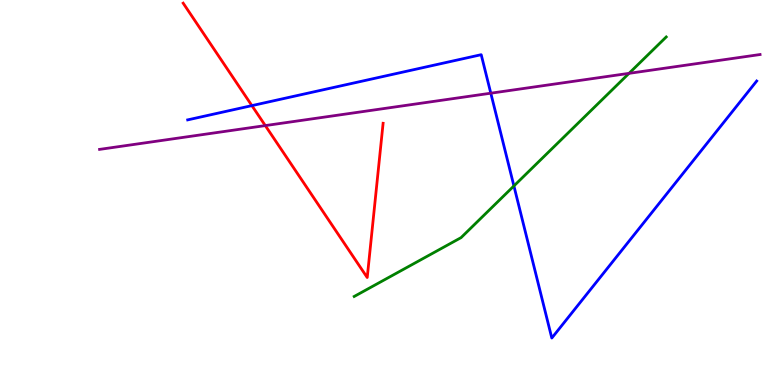[{'lines': ['blue', 'red'], 'intersections': [{'x': 3.25, 'y': 7.26}]}, {'lines': ['green', 'red'], 'intersections': []}, {'lines': ['purple', 'red'], 'intersections': [{'x': 3.42, 'y': 6.74}]}, {'lines': ['blue', 'green'], 'intersections': [{'x': 6.63, 'y': 5.17}]}, {'lines': ['blue', 'purple'], 'intersections': [{'x': 6.33, 'y': 7.58}]}, {'lines': ['green', 'purple'], 'intersections': [{'x': 8.12, 'y': 8.09}]}]